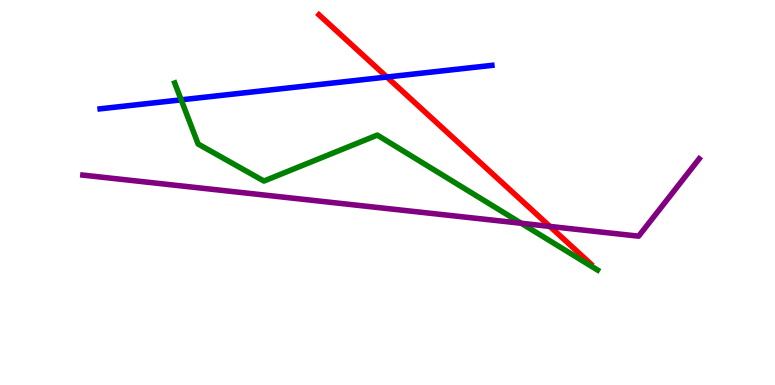[{'lines': ['blue', 'red'], 'intersections': [{'x': 4.99, 'y': 8.0}]}, {'lines': ['green', 'red'], 'intersections': []}, {'lines': ['purple', 'red'], 'intersections': [{'x': 7.1, 'y': 4.12}]}, {'lines': ['blue', 'green'], 'intersections': [{'x': 2.34, 'y': 7.41}]}, {'lines': ['blue', 'purple'], 'intersections': []}, {'lines': ['green', 'purple'], 'intersections': [{'x': 6.73, 'y': 4.2}]}]